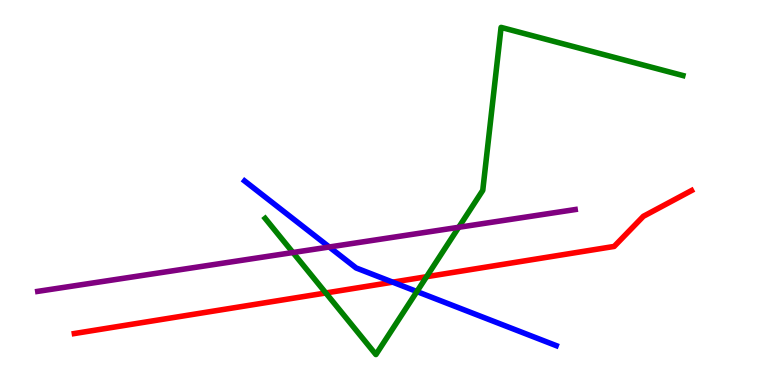[{'lines': ['blue', 'red'], 'intersections': [{'x': 5.07, 'y': 2.67}]}, {'lines': ['green', 'red'], 'intersections': [{'x': 4.2, 'y': 2.39}, {'x': 5.5, 'y': 2.81}]}, {'lines': ['purple', 'red'], 'intersections': []}, {'lines': ['blue', 'green'], 'intersections': [{'x': 5.38, 'y': 2.43}]}, {'lines': ['blue', 'purple'], 'intersections': [{'x': 4.25, 'y': 3.58}]}, {'lines': ['green', 'purple'], 'intersections': [{'x': 3.78, 'y': 3.44}, {'x': 5.92, 'y': 4.1}]}]